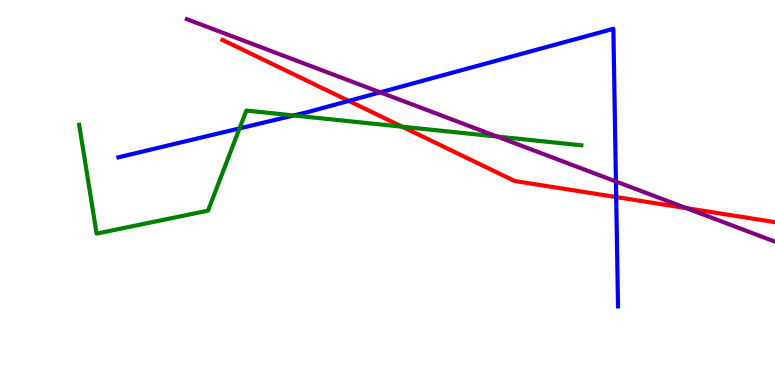[{'lines': ['blue', 'red'], 'intersections': [{'x': 4.5, 'y': 7.38}, {'x': 7.95, 'y': 4.88}]}, {'lines': ['green', 'red'], 'intersections': [{'x': 5.19, 'y': 6.71}]}, {'lines': ['purple', 'red'], 'intersections': [{'x': 8.86, 'y': 4.59}]}, {'lines': ['blue', 'green'], 'intersections': [{'x': 3.09, 'y': 6.67}, {'x': 3.79, 'y': 7.0}]}, {'lines': ['blue', 'purple'], 'intersections': [{'x': 4.91, 'y': 7.6}, {'x': 7.95, 'y': 5.29}]}, {'lines': ['green', 'purple'], 'intersections': [{'x': 6.41, 'y': 6.45}]}]